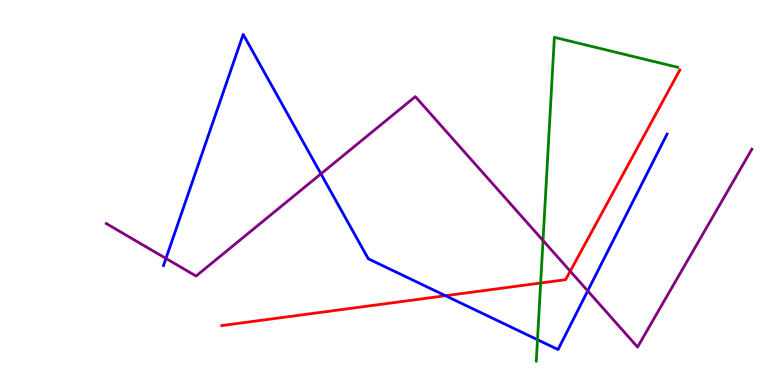[{'lines': ['blue', 'red'], 'intersections': [{'x': 5.75, 'y': 2.32}]}, {'lines': ['green', 'red'], 'intersections': [{'x': 6.98, 'y': 2.65}]}, {'lines': ['purple', 'red'], 'intersections': [{'x': 7.36, 'y': 2.96}]}, {'lines': ['blue', 'green'], 'intersections': [{'x': 6.94, 'y': 1.18}]}, {'lines': ['blue', 'purple'], 'intersections': [{'x': 2.14, 'y': 3.29}, {'x': 4.14, 'y': 5.48}, {'x': 7.58, 'y': 2.44}]}, {'lines': ['green', 'purple'], 'intersections': [{'x': 7.01, 'y': 3.75}]}]